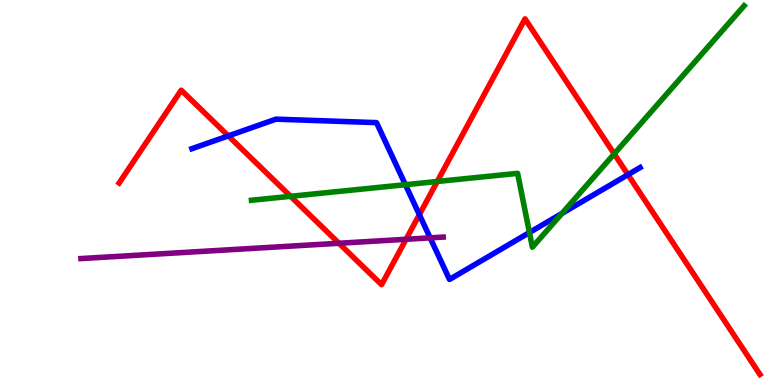[{'lines': ['blue', 'red'], 'intersections': [{'x': 2.95, 'y': 6.47}, {'x': 5.41, 'y': 4.42}, {'x': 8.1, 'y': 5.46}]}, {'lines': ['green', 'red'], 'intersections': [{'x': 3.75, 'y': 4.9}, {'x': 5.64, 'y': 5.29}, {'x': 7.93, 'y': 6.0}]}, {'lines': ['purple', 'red'], 'intersections': [{'x': 4.37, 'y': 3.68}, {'x': 5.24, 'y': 3.78}]}, {'lines': ['blue', 'green'], 'intersections': [{'x': 5.23, 'y': 5.2}, {'x': 6.83, 'y': 3.96}, {'x': 7.25, 'y': 4.46}]}, {'lines': ['blue', 'purple'], 'intersections': [{'x': 5.55, 'y': 3.82}]}, {'lines': ['green', 'purple'], 'intersections': []}]